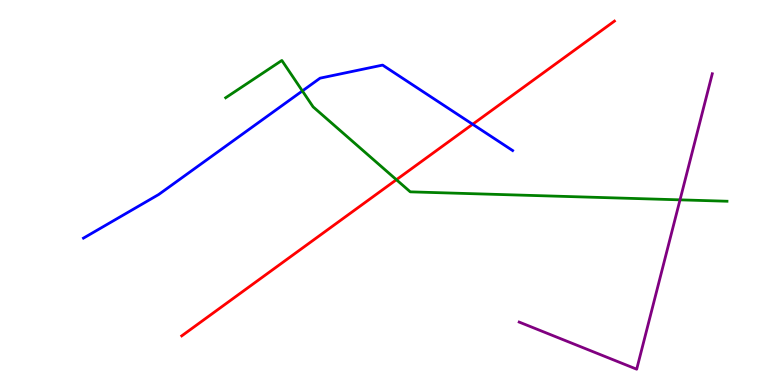[{'lines': ['blue', 'red'], 'intersections': [{'x': 6.1, 'y': 6.77}]}, {'lines': ['green', 'red'], 'intersections': [{'x': 5.11, 'y': 5.33}]}, {'lines': ['purple', 'red'], 'intersections': []}, {'lines': ['blue', 'green'], 'intersections': [{'x': 3.9, 'y': 7.64}]}, {'lines': ['blue', 'purple'], 'intersections': []}, {'lines': ['green', 'purple'], 'intersections': [{'x': 8.77, 'y': 4.81}]}]